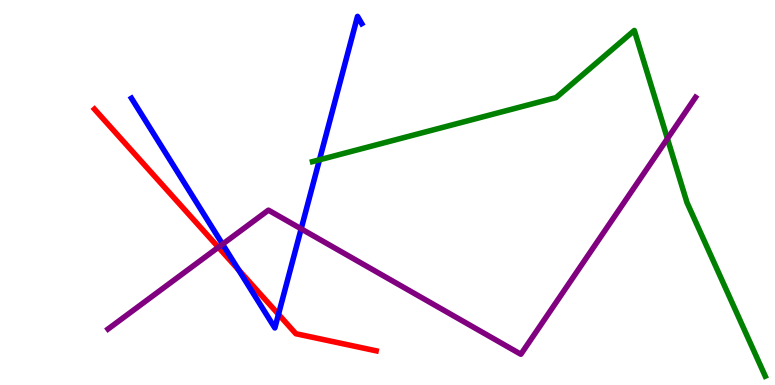[{'lines': ['blue', 'red'], 'intersections': [{'x': 3.08, 'y': 2.99}, {'x': 3.59, 'y': 1.84}]}, {'lines': ['green', 'red'], 'intersections': []}, {'lines': ['purple', 'red'], 'intersections': [{'x': 2.82, 'y': 3.58}]}, {'lines': ['blue', 'green'], 'intersections': [{'x': 4.12, 'y': 5.85}]}, {'lines': ['blue', 'purple'], 'intersections': [{'x': 2.87, 'y': 3.66}, {'x': 3.89, 'y': 4.06}]}, {'lines': ['green', 'purple'], 'intersections': [{'x': 8.61, 'y': 6.4}]}]